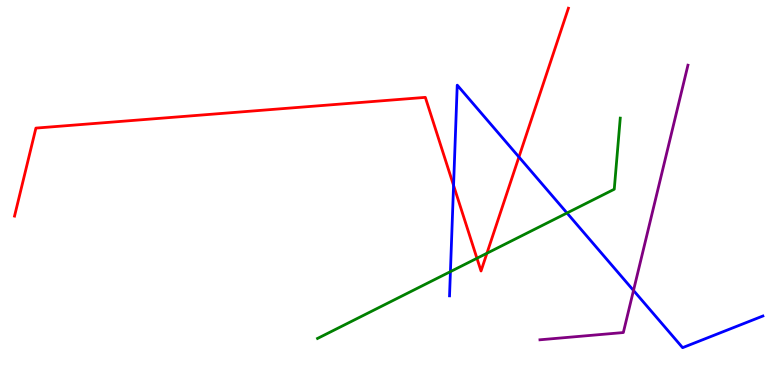[{'lines': ['blue', 'red'], 'intersections': [{'x': 5.85, 'y': 5.18}, {'x': 6.7, 'y': 5.92}]}, {'lines': ['green', 'red'], 'intersections': [{'x': 6.15, 'y': 3.29}, {'x': 6.28, 'y': 3.42}]}, {'lines': ['purple', 'red'], 'intersections': []}, {'lines': ['blue', 'green'], 'intersections': [{'x': 5.81, 'y': 2.94}, {'x': 7.32, 'y': 4.47}]}, {'lines': ['blue', 'purple'], 'intersections': [{'x': 8.17, 'y': 2.46}]}, {'lines': ['green', 'purple'], 'intersections': []}]